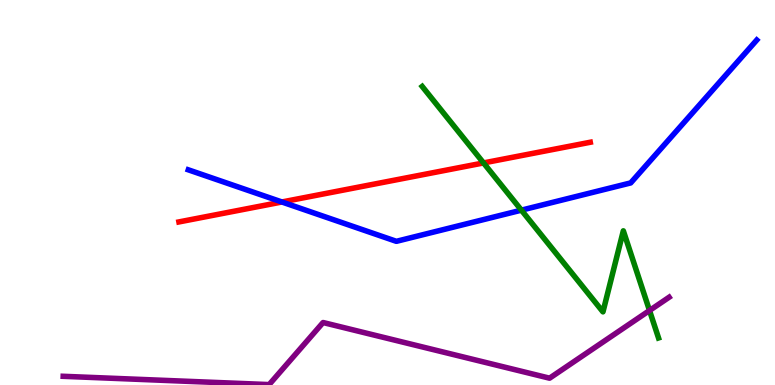[{'lines': ['blue', 'red'], 'intersections': [{'x': 3.64, 'y': 4.75}]}, {'lines': ['green', 'red'], 'intersections': [{'x': 6.24, 'y': 5.77}]}, {'lines': ['purple', 'red'], 'intersections': []}, {'lines': ['blue', 'green'], 'intersections': [{'x': 6.73, 'y': 4.54}]}, {'lines': ['blue', 'purple'], 'intersections': []}, {'lines': ['green', 'purple'], 'intersections': [{'x': 8.38, 'y': 1.93}]}]